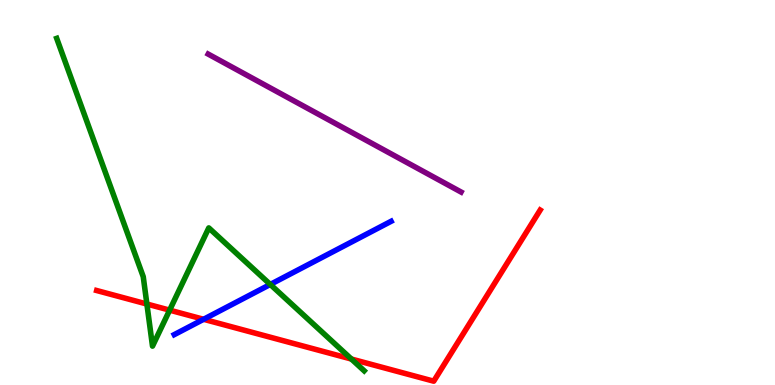[{'lines': ['blue', 'red'], 'intersections': [{'x': 2.63, 'y': 1.71}]}, {'lines': ['green', 'red'], 'intersections': [{'x': 1.9, 'y': 2.1}, {'x': 2.19, 'y': 1.94}, {'x': 4.53, 'y': 0.674}]}, {'lines': ['purple', 'red'], 'intersections': []}, {'lines': ['blue', 'green'], 'intersections': [{'x': 3.49, 'y': 2.61}]}, {'lines': ['blue', 'purple'], 'intersections': []}, {'lines': ['green', 'purple'], 'intersections': []}]